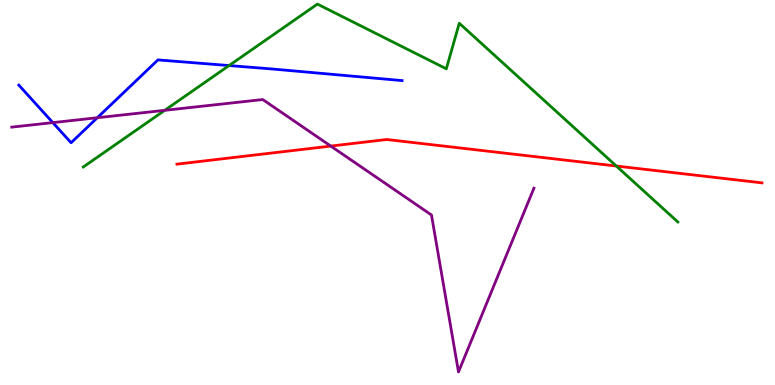[{'lines': ['blue', 'red'], 'intersections': []}, {'lines': ['green', 'red'], 'intersections': [{'x': 7.95, 'y': 5.69}]}, {'lines': ['purple', 'red'], 'intersections': [{'x': 4.27, 'y': 6.21}]}, {'lines': ['blue', 'green'], 'intersections': [{'x': 2.96, 'y': 8.3}]}, {'lines': ['blue', 'purple'], 'intersections': [{'x': 0.682, 'y': 6.82}, {'x': 1.26, 'y': 6.94}]}, {'lines': ['green', 'purple'], 'intersections': [{'x': 2.13, 'y': 7.13}]}]